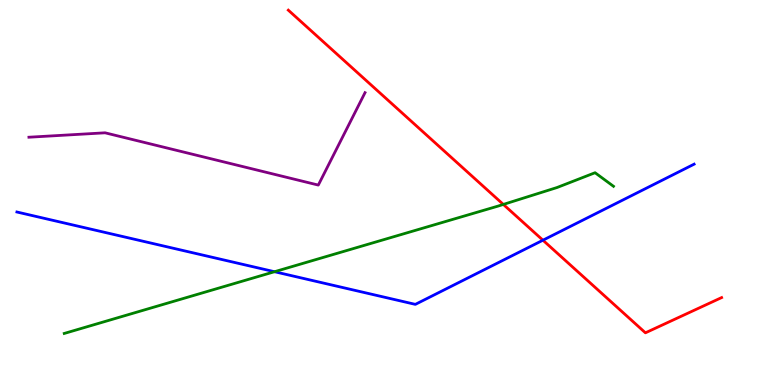[{'lines': ['blue', 'red'], 'intersections': [{'x': 7.01, 'y': 3.76}]}, {'lines': ['green', 'red'], 'intersections': [{'x': 6.49, 'y': 4.69}]}, {'lines': ['purple', 'red'], 'intersections': []}, {'lines': ['blue', 'green'], 'intersections': [{'x': 3.54, 'y': 2.94}]}, {'lines': ['blue', 'purple'], 'intersections': []}, {'lines': ['green', 'purple'], 'intersections': []}]